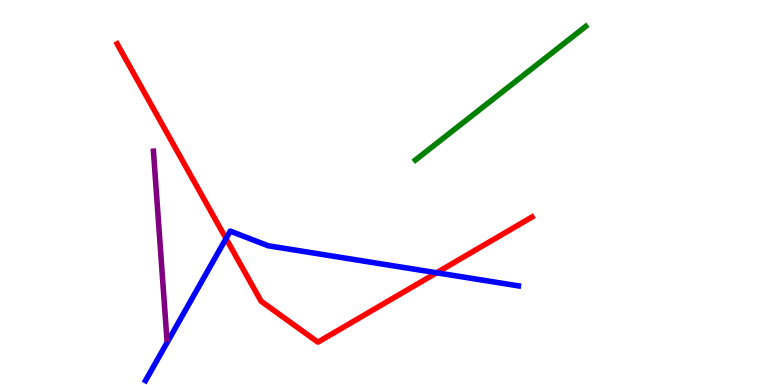[{'lines': ['blue', 'red'], 'intersections': [{'x': 2.92, 'y': 3.8}, {'x': 5.63, 'y': 2.92}]}, {'lines': ['green', 'red'], 'intersections': []}, {'lines': ['purple', 'red'], 'intersections': []}, {'lines': ['blue', 'green'], 'intersections': []}, {'lines': ['blue', 'purple'], 'intersections': []}, {'lines': ['green', 'purple'], 'intersections': []}]